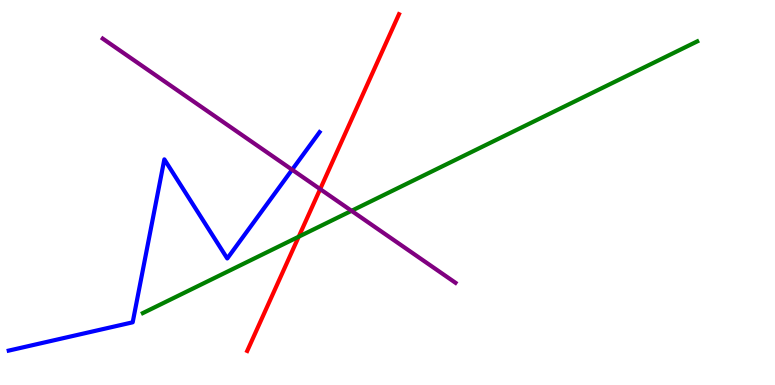[{'lines': ['blue', 'red'], 'intersections': []}, {'lines': ['green', 'red'], 'intersections': [{'x': 3.85, 'y': 3.85}]}, {'lines': ['purple', 'red'], 'intersections': [{'x': 4.13, 'y': 5.09}]}, {'lines': ['blue', 'green'], 'intersections': []}, {'lines': ['blue', 'purple'], 'intersections': [{'x': 3.77, 'y': 5.59}]}, {'lines': ['green', 'purple'], 'intersections': [{'x': 4.54, 'y': 4.52}]}]